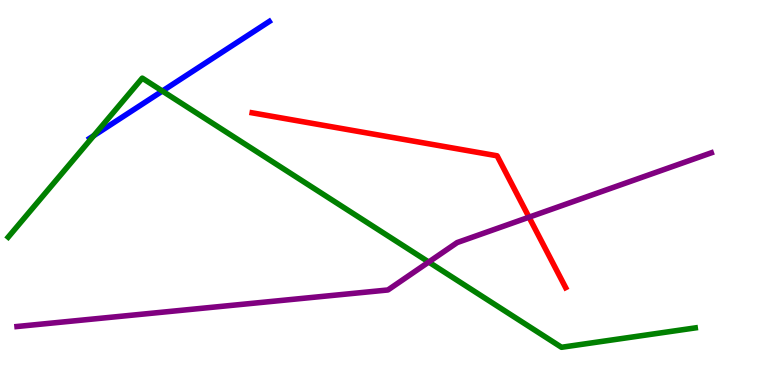[{'lines': ['blue', 'red'], 'intersections': []}, {'lines': ['green', 'red'], 'intersections': []}, {'lines': ['purple', 'red'], 'intersections': [{'x': 6.83, 'y': 4.36}]}, {'lines': ['blue', 'green'], 'intersections': [{'x': 1.21, 'y': 6.48}, {'x': 2.09, 'y': 7.64}]}, {'lines': ['blue', 'purple'], 'intersections': []}, {'lines': ['green', 'purple'], 'intersections': [{'x': 5.53, 'y': 3.19}]}]